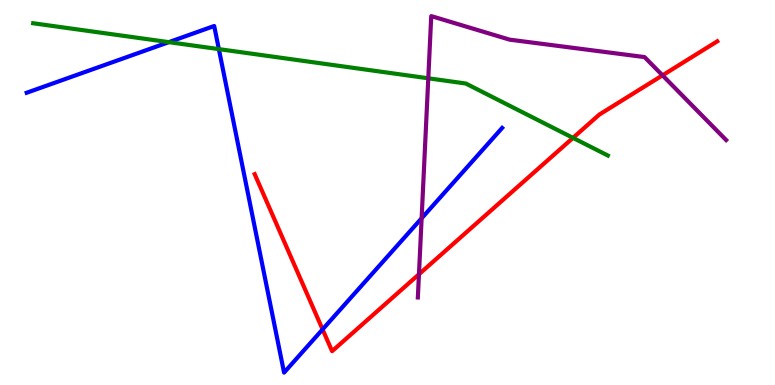[{'lines': ['blue', 'red'], 'intersections': [{'x': 4.16, 'y': 1.44}]}, {'lines': ['green', 'red'], 'intersections': [{'x': 7.39, 'y': 6.42}]}, {'lines': ['purple', 'red'], 'intersections': [{'x': 5.41, 'y': 2.88}, {'x': 8.55, 'y': 8.04}]}, {'lines': ['blue', 'green'], 'intersections': [{'x': 2.18, 'y': 8.91}, {'x': 2.82, 'y': 8.72}]}, {'lines': ['blue', 'purple'], 'intersections': [{'x': 5.44, 'y': 4.33}]}, {'lines': ['green', 'purple'], 'intersections': [{'x': 5.53, 'y': 7.97}]}]